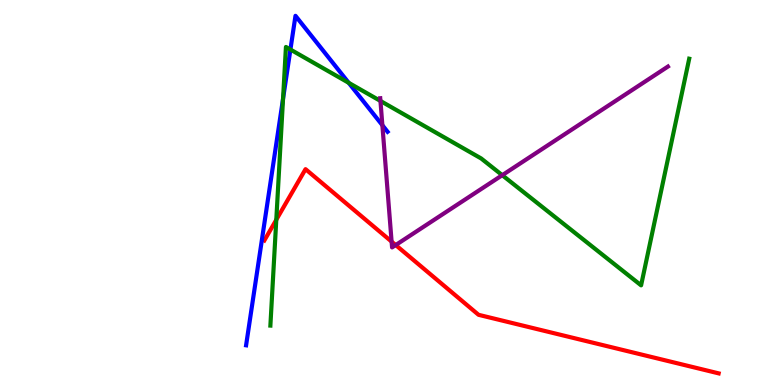[{'lines': ['blue', 'red'], 'intersections': []}, {'lines': ['green', 'red'], 'intersections': [{'x': 3.57, 'y': 4.29}]}, {'lines': ['purple', 'red'], 'intersections': [{'x': 5.05, 'y': 3.72}, {'x': 5.11, 'y': 3.64}]}, {'lines': ['blue', 'green'], 'intersections': [{'x': 3.65, 'y': 7.44}, {'x': 3.75, 'y': 8.71}, {'x': 4.5, 'y': 7.85}]}, {'lines': ['blue', 'purple'], 'intersections': [{'x': 4.93, 'y': 6.75}]}, {'lines': ['green', 'purple'], 'intersections': [{'x': 4.91, 'y': 7.38}, {'x': 6.48, 'y': 5.45}]}]